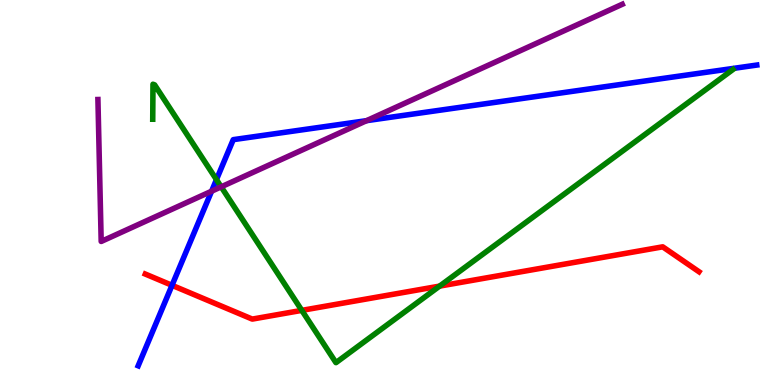[{'lines': ['blue', 'red'], 'intersections': [{'x': 2.22, 'y': 2.59}]}, {'lines': ['green', 'red'], 'intersections': [{'x': 3.89, 'y': 1.94}, {'x': 5.67, 'y': 2.57}]}, {'lines': ['purple', 'red'], 'intersections': []}, {'lines': ['blue', 'green'], 'intersections': [{'x': 2.79, 'y': 5.33}]}, {'lines': ['blue', 'purple'], 'intersections': [{'x': 2.73, 'y': 5.03}, {'x': 4.73, 'y': 6.87}]}, {'lines': ['green', 'purple'], 'intersections': [{'x': 2.85, 'y': 5.15}]}]